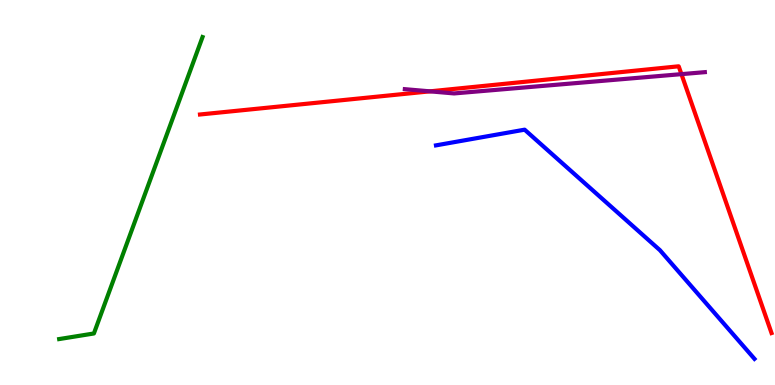[{'lines': ['blue', 'red'], 'intersections': []}, {'lines': ['green', 'red'], 'intersections': []}, {'lines': ['purple', 'red'], 'intersections': [{'x': 5.55, 'y': 7.63}, {'x': 8.79, 'y': 8.07}]}, {'lines': ['blue', 'green'], 'intersections': []}, {'lines': ['blue', 'purple'], 'intersections': []}, {'lines': ['green', 'purple'], 'intersections': []}]